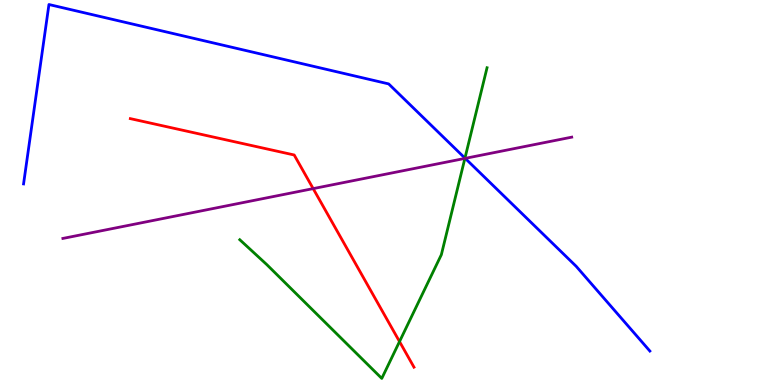[{'lines': ['blue', 'red'], 'intersections': []}, {'lines': ['green', 'red'], 'intersections': [{'x': 5.16, 'y': 1.13}]}, {'lines': ['purple', 'red'], 'intersections': [{'x': 4.04, 'y': 5.1}]}, {'lines': ['blue', 'green'], 'intersections': [{'x': 6.0, 'y': 5.89}]}, {'lines': ['blue', 'purple'], 'intersections': [{'x': 6.0, 'y': 5.89}]}, {'lines': ['green', 'purple'], 'intersections': [{'x': 6.0, 'y': 5.89}]}]